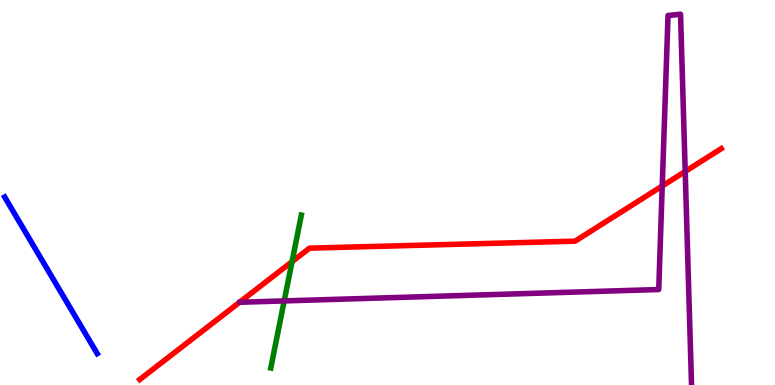[{'lines': ['blue', 'red'], 'intersections': []}, {'lines': ['green', 'red'], 'intersections': [{'x': 3.77, 'y': 3.2}]}, {'lines': ['purple', 'red'], 'intersections': [{'x': 8.55, 'y': 5.17}, {'x': 8.84, 'y': 5.55}]}, {'lines': ['blue', 'green'], 'intersections': []}, {'lines': ['blue', 'purple'], 'intersections': []}, {'lines': ['green', 'purple'], 'intersections': [{'x': 3.67, 'y': 2.18}]}]